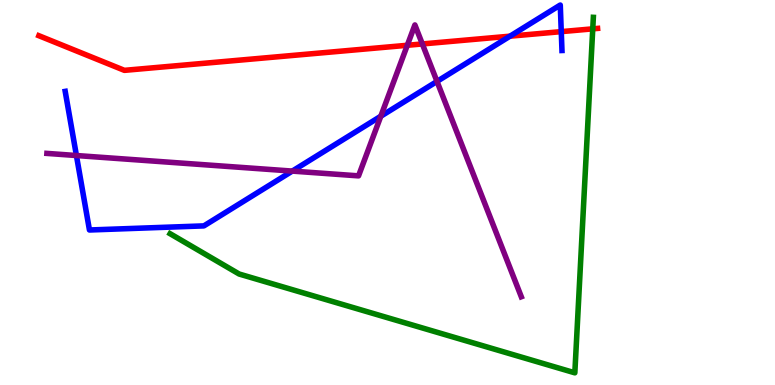[{'lines': ['blue', 'red'], 'intersections': [{'x': 6.58, 'y': 9.06}, {'x': 7.24, 'y': 9.18}]}, {'lines': ['green', 'red'], 'intersections': [{'x': 7.65, 'y': 9.25}]}, {'lines': ['purple', 'red'], 'intersections': [{'x': 5.26, 'y': 8.82}, {'x': 5.45, 'y': 8.86}]}, {'lines': ['blue', 'green'], 'intersections': []}, {'lines': ['blue', 'purple'], 'intersections': [{'x': 0.986, 'y': 5.96}, {'x': 3.77, 'y': 5.56}, {'x': 4.91, 'y': 6.98}, {'x': 5.64, 'y': 7.89}]}, {'lines': ['green', 'purple'], 'intersections': []}]